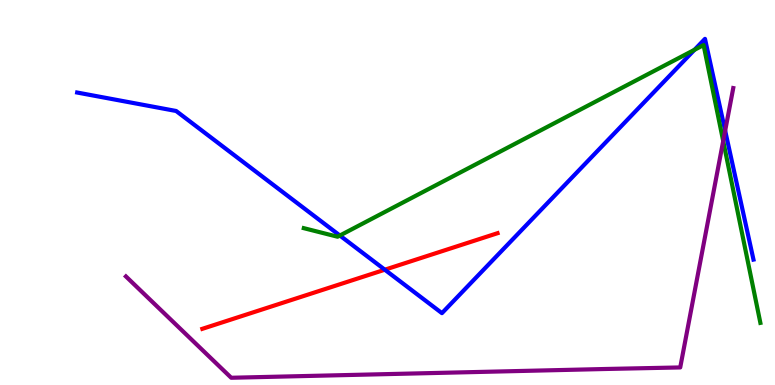[{'lines': ['blue', 'red'], 'intersections': [{'x': 4.97, 'y': 2.99}]}, {'lines': ['green', 'red'], 'intersections': []}, {'lines': ['purple', 'red'], 'intersections': []}, {'lines': ['blue', 'green'], 'intersections': [{'x': 4.39, 'y': 3.88}, {'x': 8.96, 'y': 8.71}]}, {'lines': ['blue', 'purple'], 'intersections': [{'x': 9.36, 'y': 6.61}]}, {'lines': ['green', 'purple'], 'intersections': [{'x': 9.33, 'y': 6.34}]}]